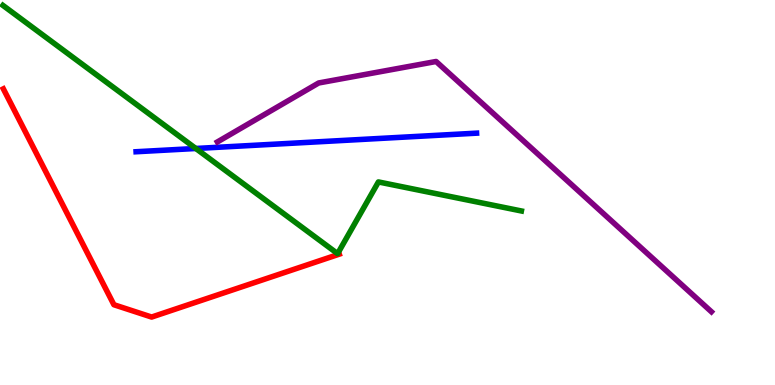[{'lines': ['blue', 'red'], 'intersections': []}, {'lines': ['green', 'red'], 'intersections': []}, {'lines': ['purple', 'red'], 'intersections': []}, {'lines': ['blue', 'green'], 'intersections': [{'x': 2.53, 'y': 6.14}]}, {'lines': ['blue', 'purple'], 'intersections': []}, {'lines': ['green', 'purple'], 'intersections': []}]